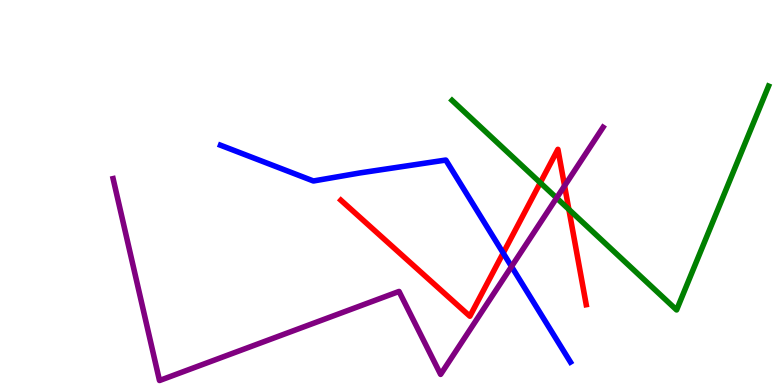[{'lines': ['blue', 'red'], 'intersections': [{'x': 6.49, 'y': 3.43}]}, {'lines': ['green', 'red'], 'intersections': [{'x': 6.97, 'y': 5.25}, {'x': 7.34, 'y': 4.56}]}, {'lines': ['purple', 'red'], 'intersections': [{'x': 7.28, 'y': 5.17}]}, {'lines': ['blue', 'green'], 'intersections': []}, {'lines': ['blue', 'purple'], 'intersections': [{'x': 6.6, 'y': 3.08}]}, {'lines': ['green', 'purple'], 'intersections': [{'x': 7.18, 'y': 4.86}]}]